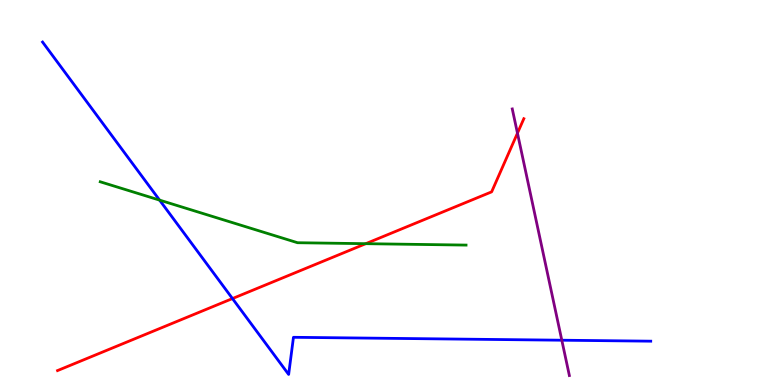[{'lines': ['blue', 'red'], 'intersections': [{'x': 3.0, 'y': 2.25}]}, {'lines': ['green', 'red'], 'intersections': [{'x': 4.72, 'y': 3.67}]}, {'lines': ['purple', 'red'], 'intersections': [{'x': 6.68, 'y': 6.54}]}, {'lines': ['blue', 'green'], 'intersections': [{'x': 2.06, 'y': 4.8}]}, {'lines': ['blue', 'purple'], 'intersections': [{'x': 7.25, 'y': 1.16}]}, {'lines': ['green', 'purple'], 'intersections': []}]